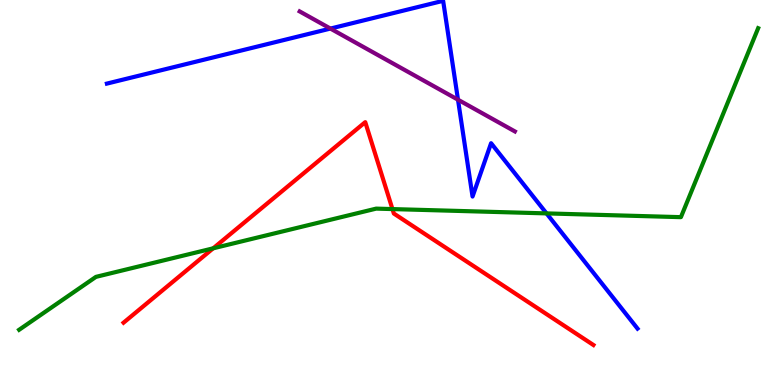[{'lines': ['blue', 'red'], 'intersections': []}, {'lines': ['green', 'red'], 'intersections': [{'x': 2.75, 'y': 3.55}, {'x': 5.06, 'y': 4.57}]}, {'lines': ['purple', 'red'], 'intersections': []}, {'lines': ['blue', 'green'], 'intersections': [{'x': 7.05, 'y': 4.46}]}, {'lines': ['blue', 'purple'], 'intersections': [{'x': 4.26, 'y': 9.26}, {'x': 5.91, 'y': 7.41}]}, {'lines': ['green', 'purple'], 'intersections': []}]